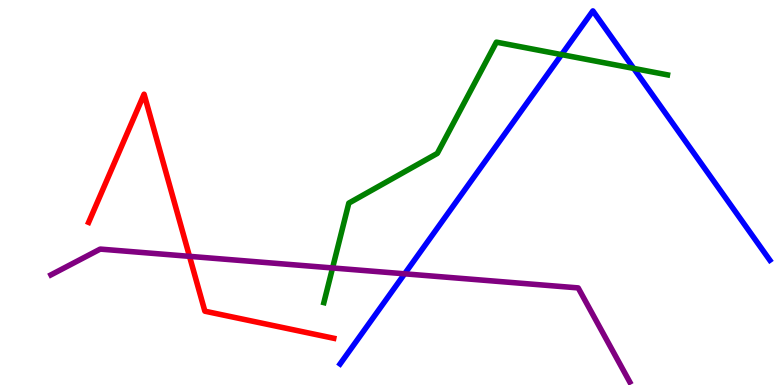[{'lines': ['blue', 'red'], 'intersections': []}, {'lines': ['green', 'red'], 'intersections': []}, {'lines': ['purple', 'red'], 'intersections': [{'x': 2.45, 'y': 3.34}]}, {'lines': ['blue', 'green'], 'intersections': [{'x': 7.25, 'y': 8.58}, {'x': 8.18, 'y': 8.22}]}, {'lines': ['blue', 'purple'], 'intersections': [{'x': 5.22, 'y': 2.89}]}, {'lines': ['green', 'purple'], 'intersections': [{'x': 4.29, 'y': 3.04}]}]